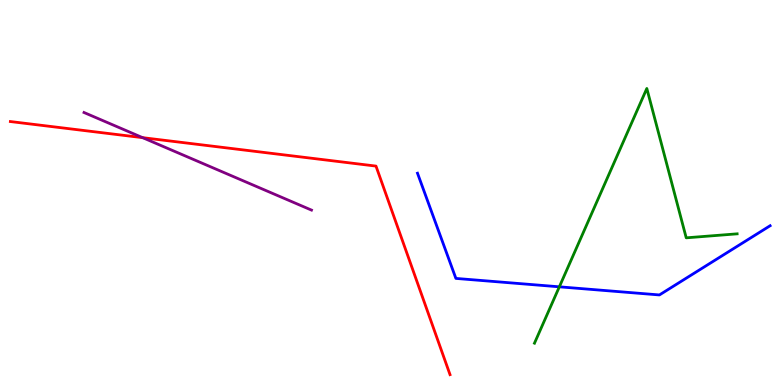[{'lines': ['blue', 'red'], 'intersections': []}, {'lines': ['green', 'red'], 'intersections': []}, {'lines': ['purple', 'red'], 'intersections': [{'x': 1.84, 'y': 6.42}]}, {'lines': ['blue', 'green'], 'intersections': [{'x': 7.22, 'y': 2.55}]}, {'lines': ['blue', 'purple'], 'intersections': []}, {'lines': ['green', 'purple'], 'intersections': []}]